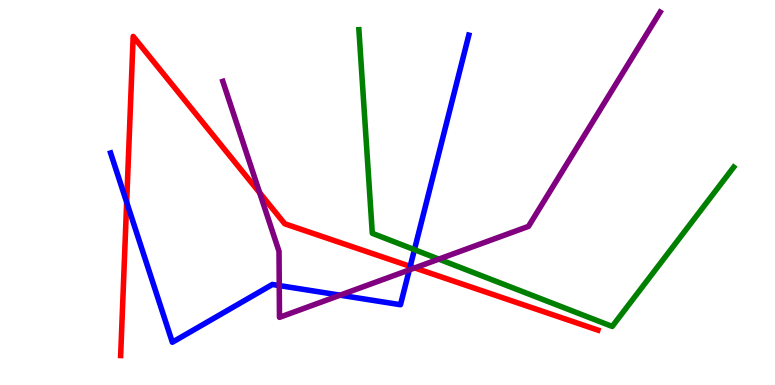[{'lines': ['blue', 'red'], 'intersections': [{'x': 1.63, 'y': 4.75}, {'x': 5.29, 'y': 3.08}]}, {'lines': ['green', 'red'], 'intersections': []}, {'lines': ['purple', 'red'], 'intersections': [{'x': 3.35, 'y': 4.99}, {'x': 5.35, 'y': 3.04}]}, {'lines': ['blue', 'green'], 'intersections': [{'x': 5.35, 'y': 3.52}]}, {'lines': ['blue', 'purple'], 'intersections': [{'x': 3.6, 'y': 2.58}, {'x': 4.39, 'y': 2.33}, {'x': 5.28, 'y': 2.99}]}, {'lines': ['green', 'purple'], 'intersections': [{'x': 5.66, 'y': 3.27}]}]